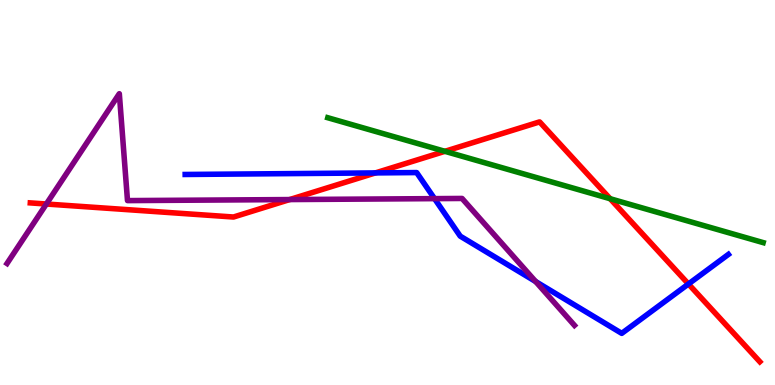[{'lines': ['blue', 'red'], 'intersections': [{'x': 4.84, 'y': 5.51}, {'x': 8.88, 'y': 2.62}]}, {'lines': ['green', 'red'], 'intersections': [{'x': 5.74, 'y': 6.07}, {'x': 7.87, 'y': 4.84}]}, {'lines': ['purple', 'red'], 'intersections': [{'x': 0.598, 'y': 4.7}, {'x': 3.74, 'y': 4.82}]}, {'lines': ['blue', 'green'], 'intersections': []}, {'lines': ['blue', 'purple'], 'intersections': [{'x': 5.61, 'y': 4.84}, {'x': 6.91, 'y': 2.69}]}, {'lines': ['green', 'purple'], 'intersections': []}]